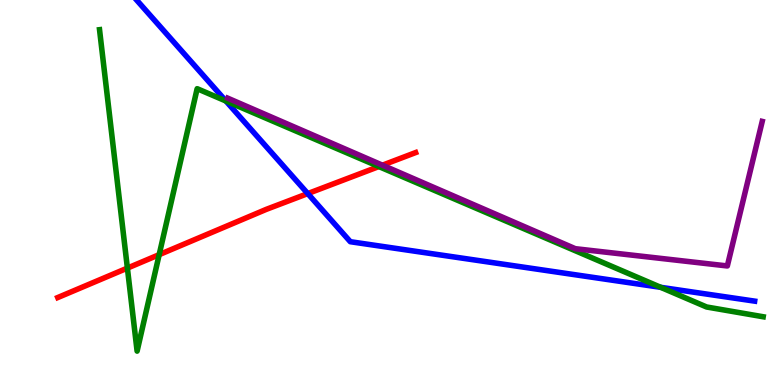[{'lines': ['blue', 'red'], 'intersections': [{'x': 3.97, 'y': 4.97}]}, {'lines': ['green', 'red'], 'intersections': [{'x': 1.64, 'y': 3.04}, {'x': 2.05, 'y': 3.39}, {'x': 4.89, 'y': 5.67}]}, {'lines': ['purple', 'red'], 'intersections': [{'x': 4.93, 'y': 5.71}]}, {'lines': ['blue', 'green'], 'intersections': [{'x': 2.92, 'y': 7.38}, {'x': 8.53, 'y': 2.54}]}, {'lines': ['blue', 'purple'], 'intersections': []}, {'lines': ['green', 'purple'], 'intersections': []}]